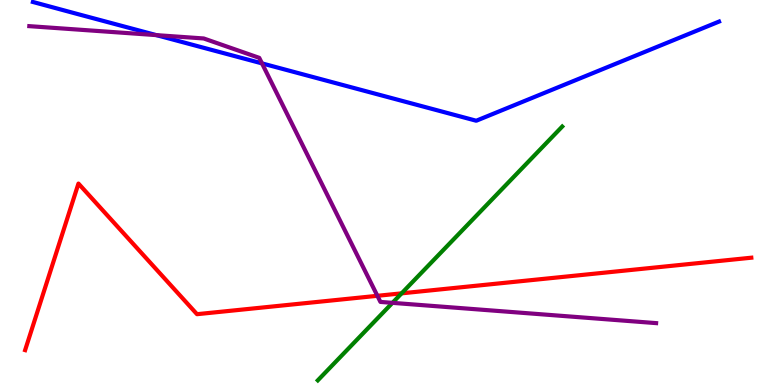[{'lines': ['blue', 'red'], 'intersections': []}, {'lines': ['green', 'red'], 'intersections': [{'x': 5.18, 'y': 2.38}]}, {'lines': ['purple', 'red'], 'intersections': [{'x': 4.87, 'y': 2.32}]}, {'lines': ['blue', 'green'], 'intersections': []}, {'lines': ['blue', 'purple'], 'intersections': [{'x': 2.02, 'y': 9.09}, {'x': 3.38, 'y': 8.35}]}, {'lines': ['green', 'purple'], 'intersections': [{'x': 5.06, 'y': 2.13}]}]